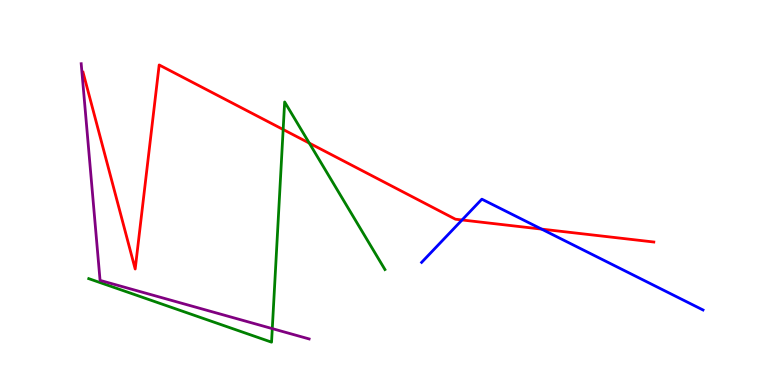[{'lines': ['blue', 'red'], 'intersections': [{'x': 5.96, 'y': 4.29}, {'x': 6.99, 'y': 4.05}]}, {'lines': ['green', 'red'], 'intersections': [{'x': 3.65, 'y': 6.64}, {'x': 3.99, 'y': 6.28}]}, {'lines': ['purple', 'red'], 'intersections': []}, {'lines': ['blue', 'green'], 'intersections': []}, {'lines': ['blue', 'purple'], 'intersections': []}, {'lines': ['green', 'purple'], 'intersections': [{'x': 3.51, 'y': 1.46}]}]